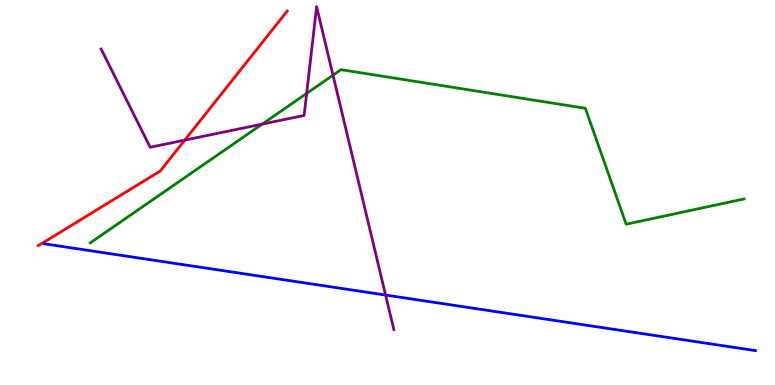[{'lines': ['blue', 'red'], 'intersections': []}, {'lines': ['green', 'red'], 'intersections': []}, {'lines': ['purple', 'red'], 'intersections': [{'x': 2.38, 'y': 6.36}]}, {'lines': ['blue', 'green'], 'intersections': []}, {'lines': ['blue', 'purple'], 'intersections': [{'x': 4.98, 'y': 2.34}]}, {'lines': ['green', 'purple'], 'intersections': [{'x': 3.38, 'y': 6.78}, {'x': 3.96, 'y': 7.57}, {'x': 4.3, 'y': 8.05}]}]